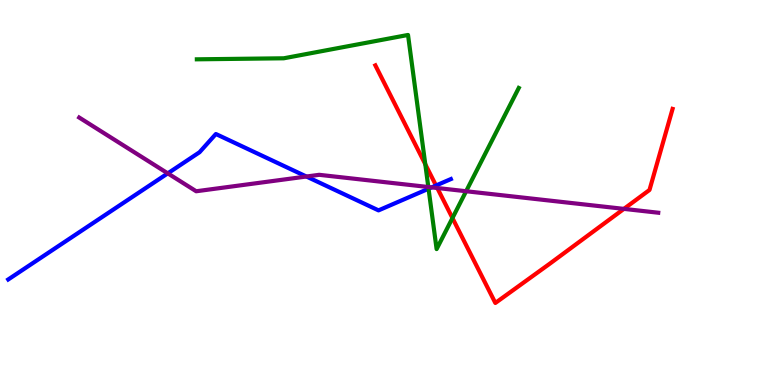[{'lines': ['blue', 'red'], 'intersections': [{'x': 5.63, 'y': 5.18}]}, {'lines': ['green', 'red'], 'intersections': [{'x': 5.49, 'y': 5.73}, {'x': 5.84, 'y': 4.34}]}, {'lines': ['purple', 'red'], 'intersections': [{'x': 5.64, 'y': 5.12}, {'x': 8.05, 'y': 4.57}]}, {'lines': ['blue', 'green'], 'intersections': [{'x': 5.53, 'y': 5.1}]}, {'lines': ['blue', 'purple'], 'intersections': [{'x': 2.16, 'y': 5.5}, {'x': 3.95, 'y': 5.42}, {'x': 5.57, 'y': 5.13}]}, {'lines': ['green', 'purple'], 'intersections': [{'x': 5.53, 'y': 5.14}, {'x': 6.01, 'y': 5.03}]}]